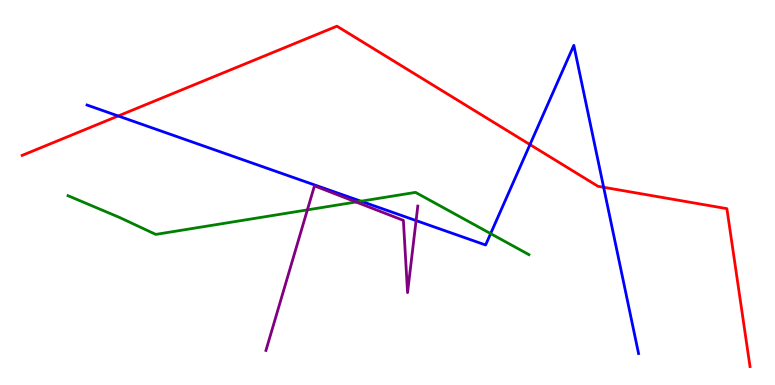[{'lines': ['blue', 'red'], 'intersections': [{'x': 1.53, 'y': 6.99}, {'x': 6.84, 'y': 6.24}, {'x': 7.79, 'y': 5.14}]}, {'lines': ['green', 'red'], 'intersections': []}, {'lines': ['purple', 'red'], 'intersections': []}, {'lines': ['blue', 'green'], 'intersections': [{'x': 4.66, 'y': 4.77}, {'x': 6.33, 'y': 3.93}]}, {'lines': ['blue', 'purple'], 'intersections': [{'x': 5.37, 'y': 4.27}]}, {'lines': ['green', 'purple'], 'intersections': [{'x': 3.97, 'y': 4.55}, {'x': 4.59, 'y': 4.75}]}]